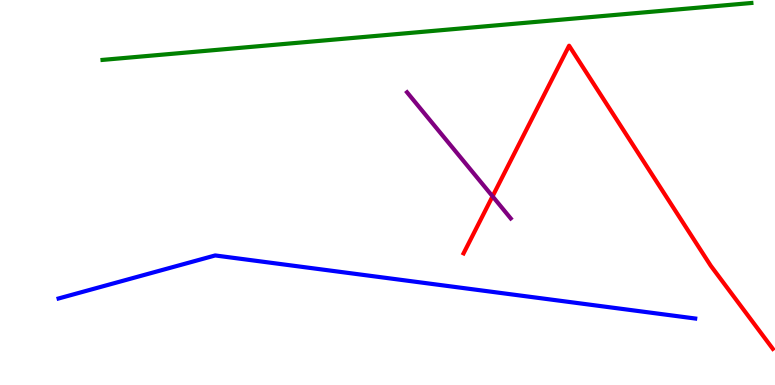[{'lines': ['blue', 'red'], 'intersections': []}, {'lines': ['green', 'red'], 'intersections': []}, {'lines': ['purple', 'red'], 'intersections': [{'x': 6.36, 'y': 4.9}]}, {'lines': ['blue', 'green'], 'intersections': []}, {'lines': ['blue', 'purple'], 'intersections': []}, {'lines': ['green', 'purple'], 'intersections': []}]